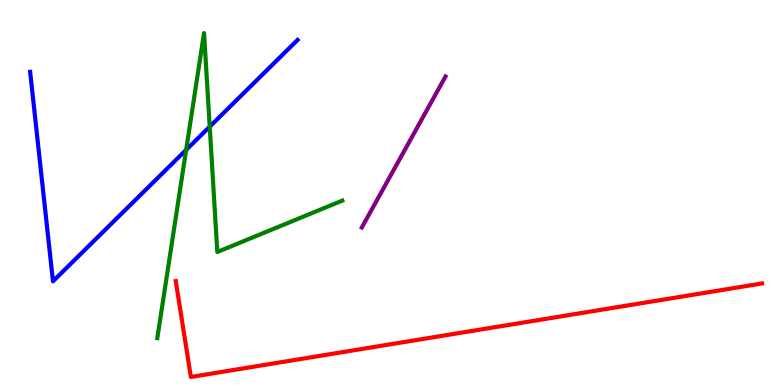[{'lines': ['blue', 'red'], 'intersections': []}, {'lines': ['green', 'red'], 'intersections': []}, {'lines': ['purple', 'red'], 'intersections': []}, {'lines': ['blue', 'green'], 'intersections': [{'x': 2.4, 'y': 6.11}, {'x': 2.71, 'y': 6.71}]}, {'lines': ['blue', 'purple'], 'intersections': []}, {'lines': ['green', 'purple'], 'intersections': []}]